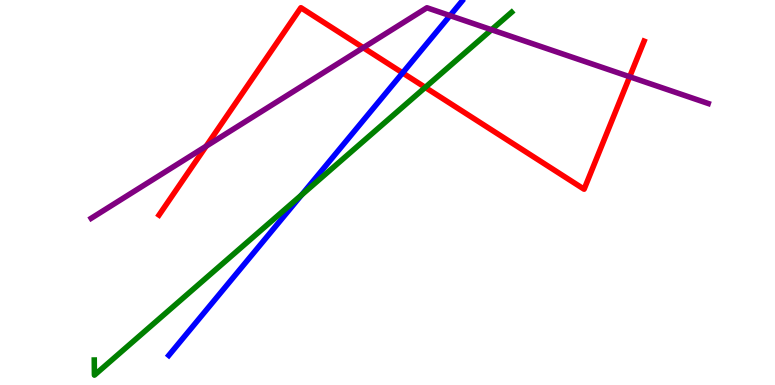[{'lines': ['blue', 'red'], 'intersections': [{'x': 5.19, 'y': 8.11}]}, {'lines': ['green', 'red'], 'intersections': [{'x': 5.49, 'y': 7.73}]}, {'lines': ['purple', 'red'], 'intersections': [{'x': 2.66, 'y': 6.2}, {'x': 4.69, 'y': 8.76}, {'x': 8.12, 'y': 8.01}]}, {'lines': ['blue', 'green'], 'intersections': [{'x': 3.89, 'y': 4.94}]}, {'lines': ['blue', 'purple'], 'intersections': [{'x': 5.81, 'y': 9.59}]}, {'lines': ['green', 'purple'], 'intersections': [{'x': 6.34, 'y': 9.23}]}]